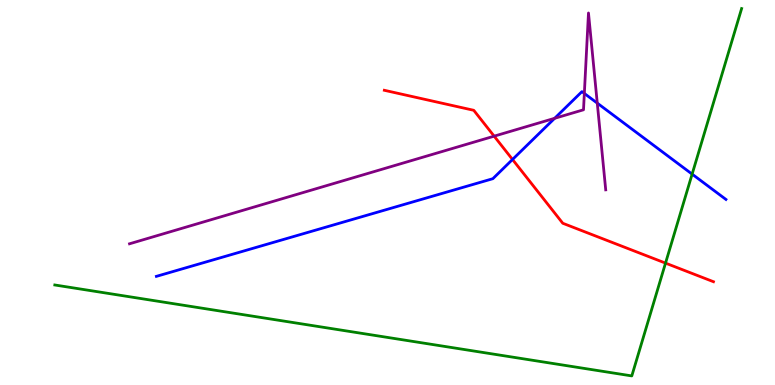[{'lines': ['blue', 'red'], 'intersections': [{'x': 6.61, 'y': 5.86}]}, {'lines': ['green', 'red'], 'intersections': [{'x': 8.59, 'y': 3.17}]}, {'lines': ['purple', 'red'], 'intersections': [{'x': 6.38, 'y': 6.46}]}, {'lines': ['blue', 'green'], 'intersections': [{'x': 8.93, 'y': 5.48}]}, {'lines': ['blue', 'purple'], 'intersections': [{'x': 7.16, 'y': 6.93}, {'x': 7.54, 'y': 7.57}, {'x': 7.71, 'y': 7.32}]}, {'lines': ['green', 'purple'], 'intersections': []}]